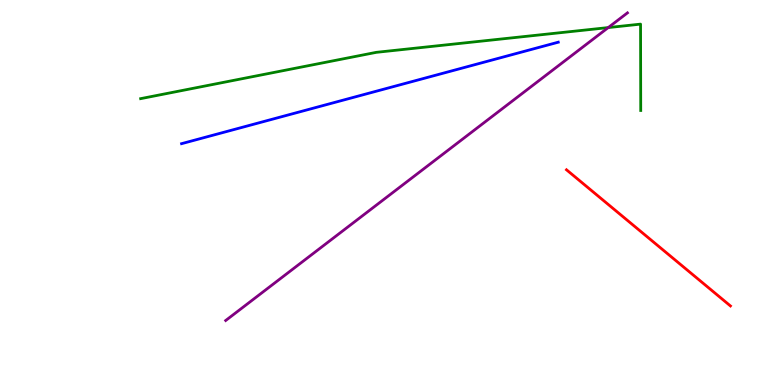[{'lines': ['blue', 'red'], 'intersections': []}, {'lines': ['green', 'red'], 'intersections': []}, {'lines': ['purple', 'red'], 'intersections': []}, {'lines': ['blue', 'green'], 'intersections': []}, {'lines': ['blue', 'purple'], 'intersections': []}, {'lines': ['green', 'purple'], 'intersections': [{'x': 7.85, 'y': 9.28}]}]